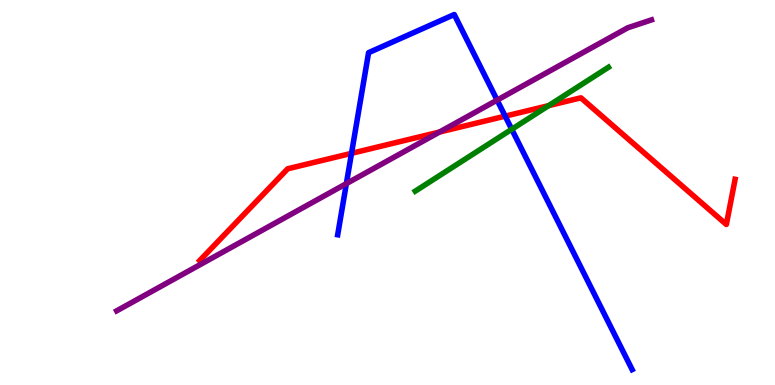[{'lines': ['blue', 'red'], 'intersections': [{'x': 4.54, 'y': 6.02}, {'x': 6.52, 'y': 6.98}]}, {'lines': ['green', 'red'], 'intersections': [{'x': 7.08, 'y': 7.26}]}, {'lines': ['purple', 'red'], 'intersections': [{'x': 5.67, 'y': 6.57}]}, {'lines': ['blue', 'green'], 'intersections': [{'x': 6.6, 'y': 6.64}]}, {'lines': ['blue', 'purple'], 'intersections': [{'x': 4.47, 'y': 5.23}, {'x': 6.41, 'y': 7.4}]}, {'lines': ['green', 'purple'], 'intersections': []}]